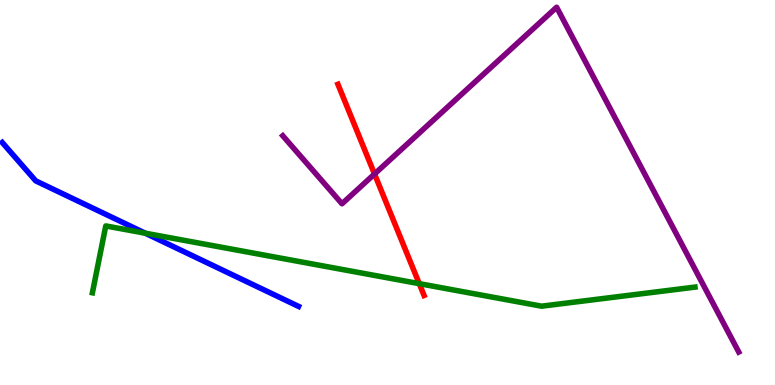[{'lines': ['blue', 'red'], 'intersections': []}, {'lines': ['green', 'red'], 'intersections': [{'x': 5.41, 'y': 2.63}]}, {'lines': ['purple', 'red'], 'intersections': [{'x': 4.83, 'y': 5.48}]}, {'lines': ['blue', 'green'], 'intersections': [{'x': 1.87, 'y': 3.94}]}, {'lines': ['blue', 'purple'], 'intersections': []}, {'lines': ['green', 'purple'], 'intersections': []}]